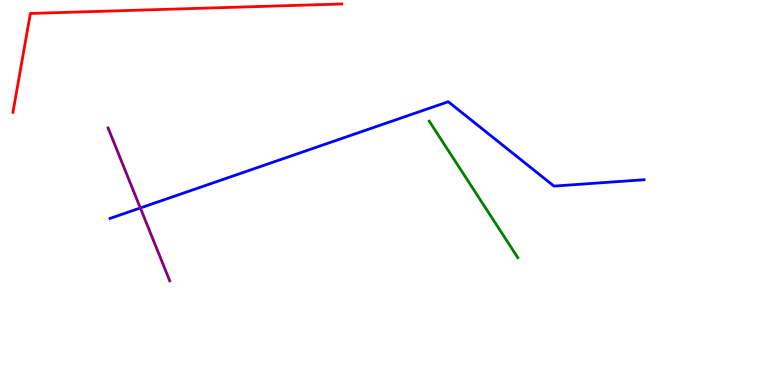[{'lines': ['blue', 'red'], 'intersections': []}, {'lines': ['green', 'red'], 'intersections': []}, {'lines': ['purple', 'red'], 'intersections': []}, {'lines': ['blue', 'green'], 'intersections': []}, {'lines': ['blue', 'purple'], 'intersections': [{'x': 1.81, 'y': 4.6}]}, {'lines': ['green', 'purple'], 'intersections': []}]